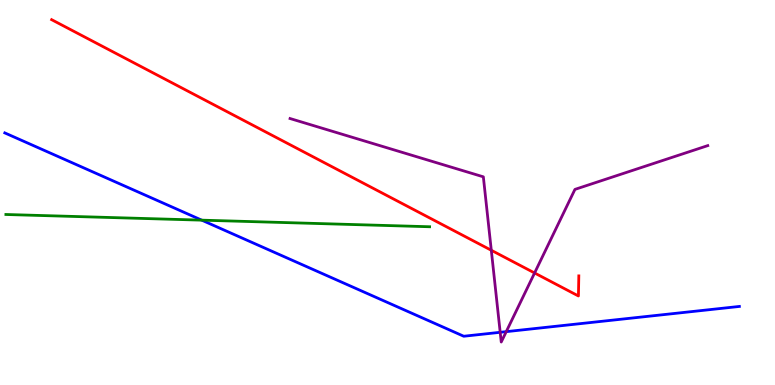[{'lines': ['blue', 'red'], 'intersections': []}, {'lines': ['green', 'red'], 'intersections': []}, {'lines': ['purple', 'red'], 'intersections': [{'x': 6.34, 'y': 3.5}, {'x': 6.9, 'y': 2.91}]}, {'lines': ['blue', 'green'], 'intersections': [{'x': 2.6, 'y': 4.28}]}, {'lines': ['blue', 'purple'], 'intersections': [{'x': 6.45, 'y': 1.37}, {'x': 6.53, 'y': 1.39}]}, {'lines': ['green', 'purple'], 'intersections': []}]